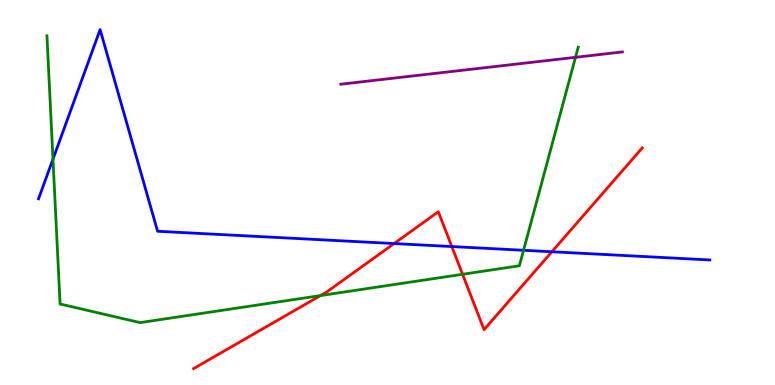[{'lines': ['blue', 'red'], 'intersections': [{'x': 5.09, 'y': 3.67}, {'x': 5.83, 'y': 3.6}, {'x': 7.12, 'y': 3.46}]}, {'lines': ['green', 'red'], 'intersections': [{'x': 4.14, 'y': 2.32}, {'x': 5.97, 'y': 2.88}]}, {'lines': ['purple', 'red'], 'intersections': []}, {'lines': ['blue', 'green'], 'intersections': [{'x': 0.684, 'y': 5.87}, {'x': 6.76, 'y': 3.5}]}, {'lines': ['blue', 'purple'], 'intersections': []}, {'lines': ['green', 'purple'], 'intersections': [{'x': 7.43, 'y': 8.51}]}]